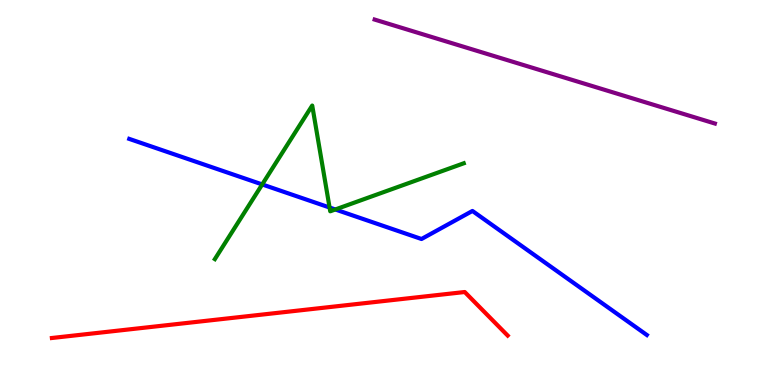[{'lines': ['blue', 'red'], 'intersections': []}, {'lines': ['green', 'red'], 'intersections': []}, {'lines': ['purple', 'red'], 'intersections': []}, {'lines': ['blue', 'green'], 'intersections': [{'x': 3.38, 'y': 5.21}, {'x': 4.25, 'y': 4.61}, {'x': 4.33, 'y': 4.56}]}, {'lines': ['blue', 'purple'], 'intersections': []}, {'lines': ['green', 'purple'], 'intersections': []}]